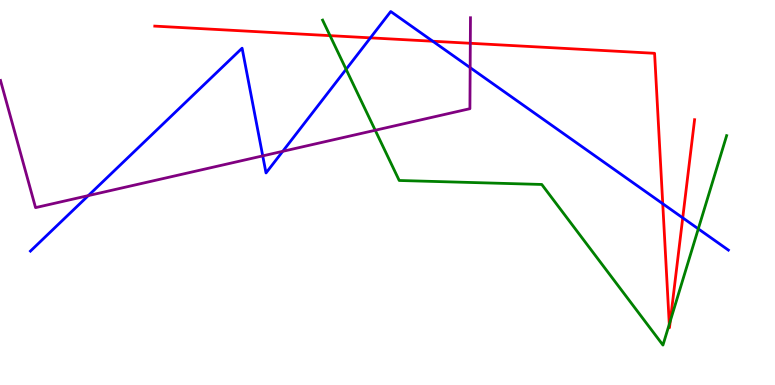[{'lines': ['blue', 'red'], 'intersections': [{'x': 4.78, 'y': 9.02}, {'x': 5.58, 'y': 8.93}, {'x': 8.55, 'y': 4.71}, {'x': 8.81, 'y': 4.34}]}, {'lines': ['green', 'red'], 'intersections': [{'x': 4.26, 'y': 9.07}, {'x': 8.64, 'y': 1.58}, {'x': 8.65, 'y': 1.66}]}, {'lines': ['purple', 'red'], 'intersections': [{'x': 6.07, 'y': 8.88}]}, {'lines': ['blue', 'green'], 'intersections': [{'x': 4.47, 'y': 8.2}, {'x': 9.01, 'y': 4.06}]}, {'lines': ['blue', 'purple'], 'intersections': [{'x': 1.14, 'y': 4.92}, {'x': 3.39, 'y': 5.95}, {'x': 3.65, 'y': 6.07}, {'x': 6.07, 'y': 8.24}]}, {'lines': ['green', 'purple'], 'intersections': [{'x': 4.84, 'y': 6.62}]}]